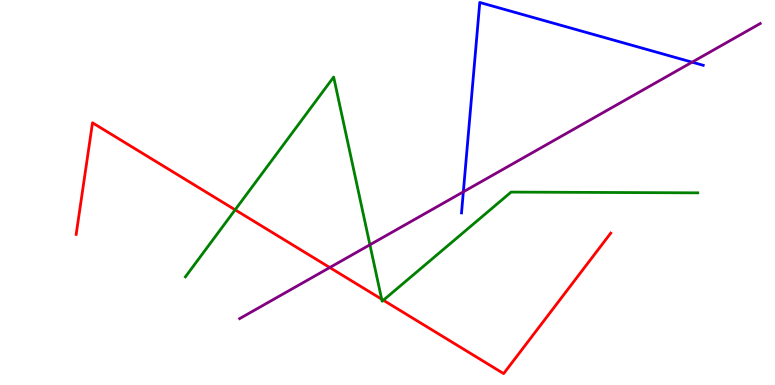[{'lines': ['blue', 'red'], 'intersections': []}, {'lines': ['green', 'red'], 'intersections': [{'x': 3.03, 'y': 4.55}, {'x': 4.92, 'y': 2.23}, {'x': 4.95, 'y': 2.2}]}, {'lines': ['purple', 'red'], 'intersections': [{'x': 4.26, 'y': 3.05}]}, {'lines': ['blue', 'green'], 'intersections': []}, {'lines': ['blue', 'purple'], 'intersections': [{'x': 5.98, 'y': 5.02}, {'x': 8.93, 'y': 8.39}]}, {'lines': ['green', 'purple'], 'intersections': [{'x': 4.77, 'y': 3.64}]}]